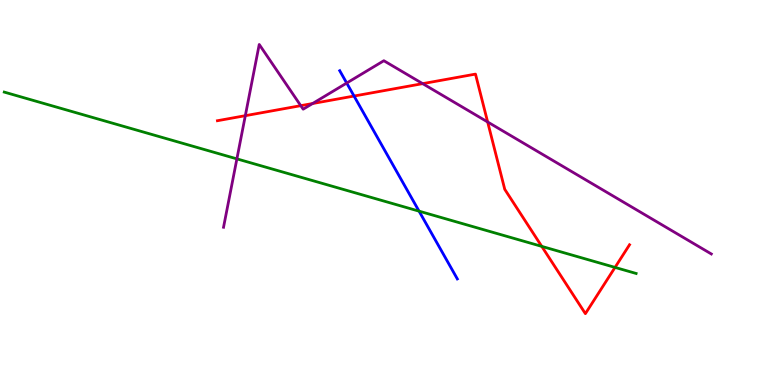[{'lines': ['blue', 'red'], 'intersections': [{'x': 4.57, 'y': 7.51}]}, {'lines': ['green', 'red'], 'intersections': [{'x': 6.99, 'y': 3.6}, {'x': 7.94, 'y': 3.05}]}, {'lines': ['purple', 'red'], 'intersections': [{'x': 3.17, 'y': 7.0}, {'x': 3.88, 'y': 7.26}, {'x': 4.03, 'y': 7.31}, {'x': 5.45, 'y': 7.83}, {'x': 6.29, 'y': 6.83}]}, {'lines': ['blue', 'green'], 'intersections': [{'x': 5.41, 'y': 4.52}]}, {'lines': ['blue', 'purple'], 'intersections': [{'x': 4.47, 'y': 7.84}]}, {'lines': ['green', 'purple'], 'intersections': [{'x': 3.06, 'y': 5.87}]}]